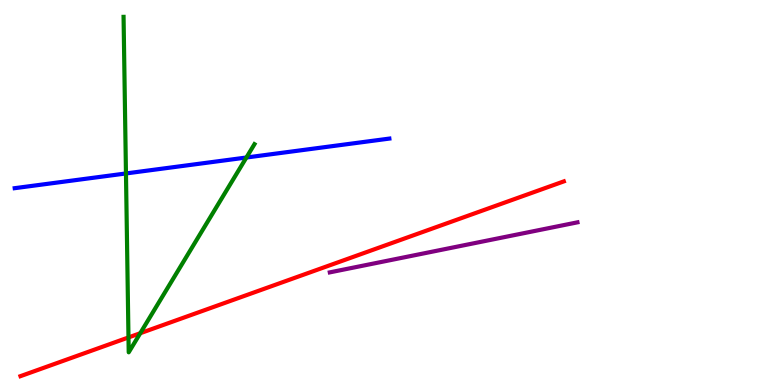[{'lines': ['blue', 'red'], 'intersections': []}, {'lines': ['green', 'red'], 'intersections': [{'x': 1.66, 'y': 1.24}, {'x': 1.81, 'y': 1.34}]}, {'lines': ['purple', 'red'], 'intersections': []}, {'lines': ['blue', 'green'], 'intersections': [{'x': 1.63, 'y': 5.49}, {'x': 3.18, 'y': 5.91}]}, {'lines': ['blue', 'purple'], 'intersections': []}, {'lines': ['green', 'purple'], 'intersections': []}]